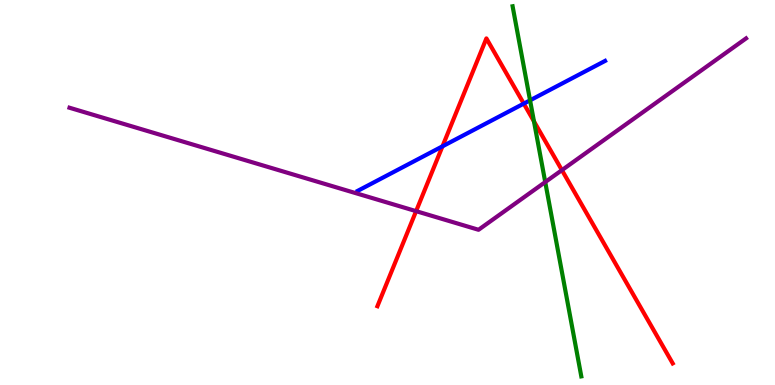[{'lines': ['blue', 'red'], 'intersections': [{'x': 5.71, 'y': 6.2}, {'x': 6.76, 'y': 7.31}]}, {'lines': ['green', 'red'], 'intersections': [{'x': 6.89, 'y': 6.85}]}, {'lines': ['purple', 'red'], 'intersections': [{'x': 5.37, 'y': 4.52}, {'x': 7.25, 'y': 5.58}]}, {'lines': ['blue', 'green'], 'intersections': [{'x': 6.84, 'y': 7.39}]}, {'lines': ['blue', 'purple'], 'intersections': []}, {'lines': ['green', 'purple'], 'intersections': [{'x': 7.04, 'y': 5.27}]}]